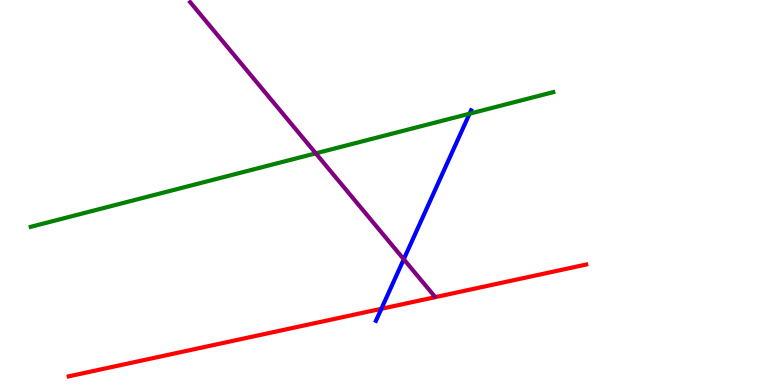[{'lines': ['blue', 'red'], 'intersections': [{'x': 4.92, 'y': 1.98}]}, {'lines': ['green', 'red'], 'intersections': []}, {'lines': ['purple', 'red'], 'intersections': []}, {'lines': ['blue', 'green'], 'intersections': [{'x': 6.06, 'y': 7.05}]}, {'lines': ['blue', 'purple'], 'intersections': [{'x': 5.21, 'y': 3.27}]}, {'lines': ['green', 'purple'], 'intersections': [{'x': 4.07, 'y': 6.02}]}]